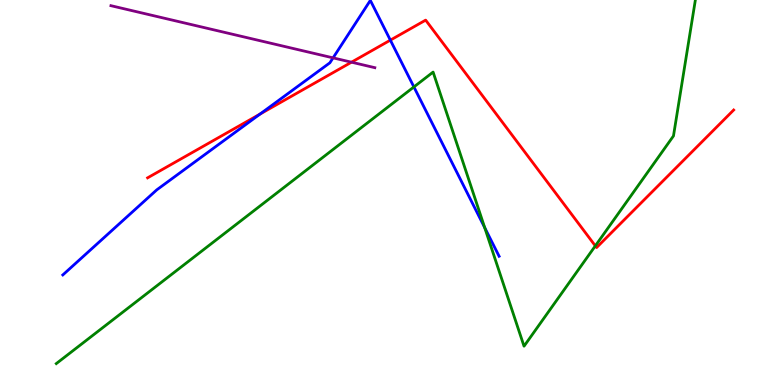[{'lines': ['blue', 'red'], 'intersections': [{'x': 3.36, 'y': 7.04}, {'x': 5.04, 'y': 8.96}]}, {'lines': ['green', 'red'], 'intersections': [{'x': 7.68, 'y': 3.61}]}, {'lines': ['purple', 'red'], 'intersections': [{'x': 4.54, 'y': 8.38}]}, {'lines': ['blue', 'green'], 'intersections': [{'x': 5.34, 'y': 7.74}, {'x': 6.25, 'y': 4.09}]}, {'lines': ['blue', 'purple'], 'intersections': [{'x': 4.3, 'y': 8.5}]}, {'lines': ['green', 'purple'], 'intersections': []}]